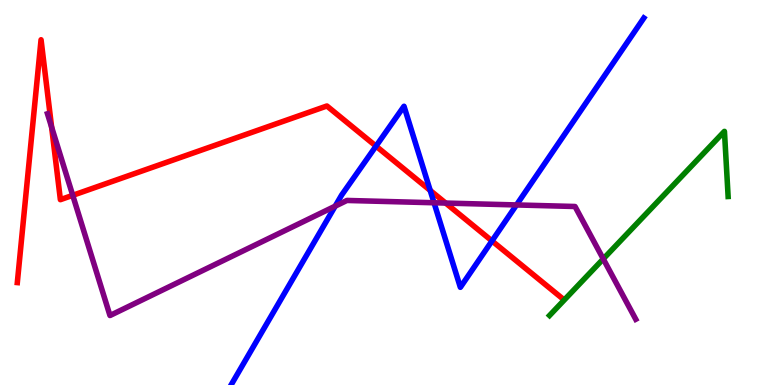[{'lines': ['blue', 'red'], 'intersections': [{'x': 4.85, 'y': 6.2}, {'x': 5.55, 'y': 5.05}, {'x': 6.35, 'y': 3.74}]}, {'lines': ['green', 'red'], 'intersections': []}, {'lines': ['purple', 'red'], 'intersections': [{'x': 0.666, 'y': 6.7}, {'x': 0.939, 'y': 4.93}, {'x': 5.75, 'y': 4.73}]}, {'lines': ['blue', 'green'], 'intersections': []}, {'lines': ['blue', 'purple'], 'intersections': [{'x': 4.32, 'y': 4.65}, {'x': 5.6, 'y': 4.73}, {'x': 6.66, 'y': 4.68}]}, {'lines': ['green', 'purple'], 'intersections': [{'x': 7.78, 'y': 3.27}]}]